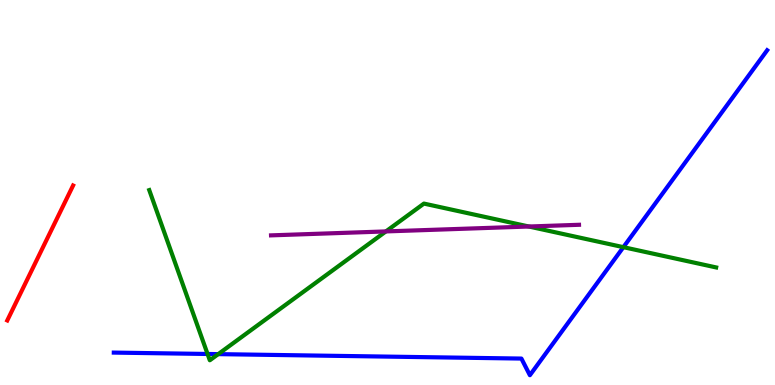[{'lines': ['blue', 'red'], 'intersections': []}, {'lines': ['green', 'red'], 'intersections': []}, {'lines': ['purple', 'red'], 'intersections': []}, {'lines': ['blue', 'green'], 'intersections': [{'x': 2.68, 'y': 0.806}, {'x': 2.82, 'y': 0.802}, {'x': 8.04, 'y': 3.58}]}, {'lines': ['blue', 'purple'], 'intersections': []}, {'lines': ['green', 'purple'], 'intersections': [{'x': 4.98, 'y': 3.99}, {'x': 6.82, 'y': 4.12}]}]